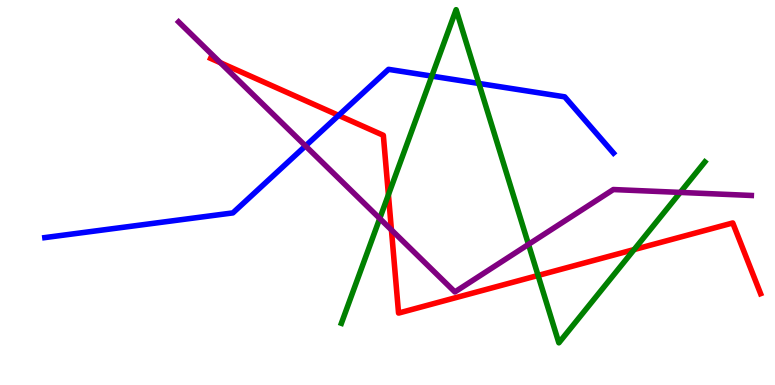[{'lines': ['blue', 'red'], 'intersections': [{'x': 4.37, 'y': 7.0}]}, {'lines': ['green', 'red'], 'intersections': [{'x': 5.01, 'y': 4.94}, {'x': 6.94, 'y': 2.85}, {'x': 8.18, 'y': 3.52}]}, {'lines': ['purple', 'red'], 'intersections': [{'x': 2.84, 'y': 8.37}, {'x': 5.05, 'y': 4.03}]}, {'lines': ['blue', 'green'], 'intersections': [{'x': 5.57, 'y': 8.02}, {'x': 6.18, 'y': 7.83}]}, {'lines': ['blue', 'purple'], 'intersections': [{'x': 3.94, 'y': 6.21}]}, {'lines': ['green', 'purple'], 'intersections': [{'x': 4.9, 'y': 4.33}, {'x': 6.82, 'y': 3.65}, {'x': 8.78, 'y': 5.0}]}]